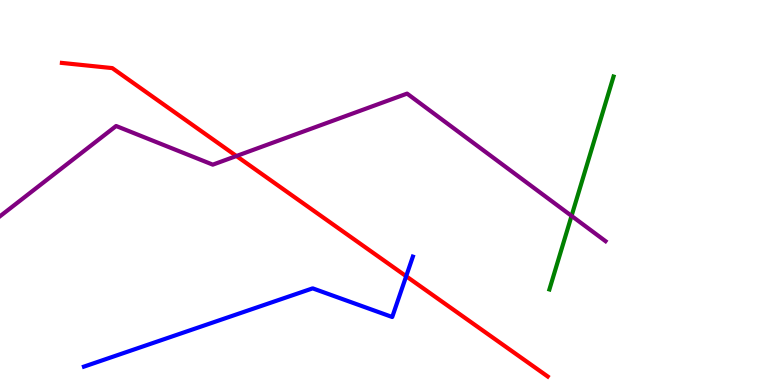[{'lines': ['blue', 'red'], 'intersections': [{'x': 5.24, 'y': 2.83}]}, {'lines': ['green', 'red'], 'intersections': []}, {'lines': ['purple', 'red'], 'intersections': [{'x': 3.05, 'y': 5.95}]}, {'lines': ['blue', 'green'], 'intersections': []}, {'lines': ['blue', 'purple'], 'intersections': []}, {'lines': ['green', 'purple'], 'intersections': [{'x': 7.37, 'y': 4.39}]}]